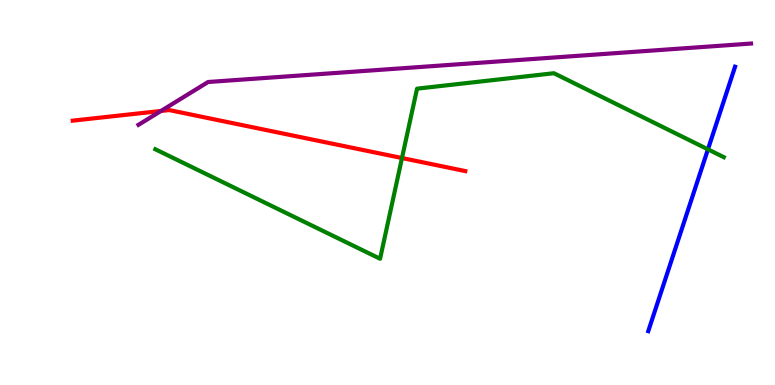[{'lines': ['blue', 'red'], 'intersections': []}, {'lines': ['green', 'red'], 'intersections': [{'x': 5.19, 'y': 5.9}]}, {'lines': ['purple', 'red'], 'intersections': [{'x': 2.08, 'y': 7.12}]}, {'lines': ['blue', 'green'], 'intersections': [{'x': 9.13, 'y': 6.12}]}, {'lines': ['blue', 'purple'], 'intersections': []}, {'lines': ['green', 'purple'], 'intersections': []}]